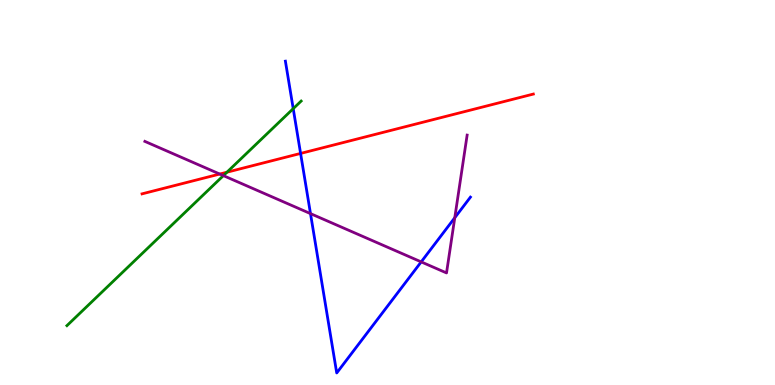[{'lines': ['blue', 'red'], 'intersections': [{'x': 3.88, 'y': 6.01}]}, {'lines': ['green', 'red'], 'intersections': [{'x': 2.93, 'y': 5.53}]}, {'lines': ['purple', 'red'], 'intersections': [{'x': 2.84, 'y': 5.48}]}, {'lines': ['blue', 'green'], 'intersections': [{'x': 3.78, 'y': 7.18}]}, {'lines': ['blue', 'purple'], 'intersections': [{'x': 4.01, 'y': 4.45}, {'x': 5.43, 'y': 3.2}, {'x': 5.87, 'y': 4.34}]}, {'lines': ['green', 'purple'], 'intersections': [{'x': 2.88, 'y': 5.44}]}]